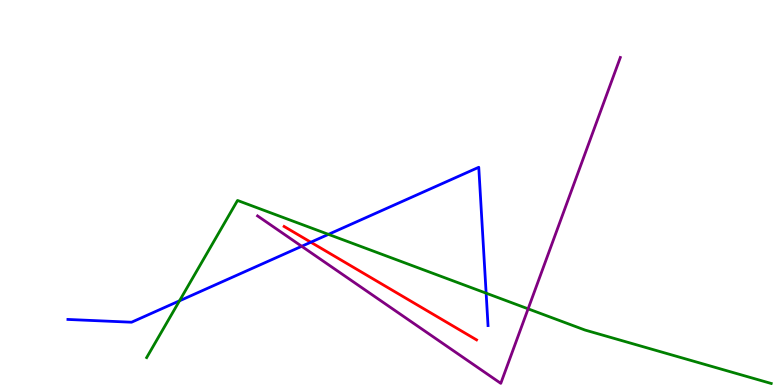[{'lines': ['blue', 'red'], 'intersections': [{'x': 4.01, 'y': 3.71}]}, {'lines': ['green', 'red'], 'intersections': []}, {'lines': ['purple', 'red'], 'intersections': []}, {'lines': ['blue', 'green'], 'intersections': [{'x': 2.32, 'y': 2.19}, {'x': 4.24, 'y': 3.91}, {'x': 6.27, 'y': 2.39}]}, {'lines': ['blue', 'purple'], 'intersections': [{'x': 3.89, 'y': 3.6}]}, {'lines': ['green', 'purple'], 'intersections': [{'x': 6.81, 'y': 1.98}]}]